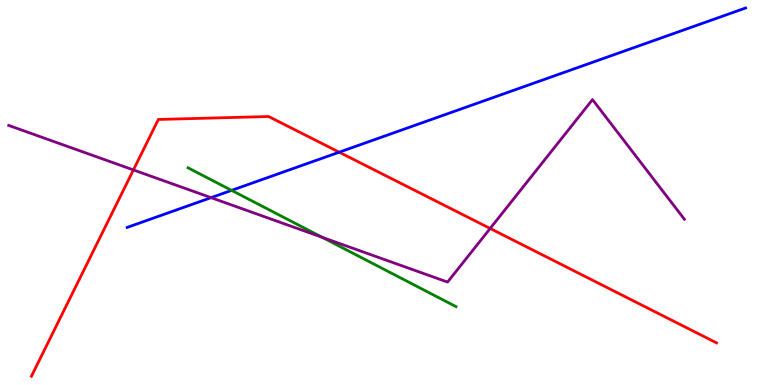[{'lines': ['blue', 'red'], 'intersections': [{'x': 4.38, 'y': 6.05}]}, {'lines': ['green', 'red'], 'intersections': []}, {'lines': ['purple', 'red'], 'intersections': [{'x': 1.72, 'y': 5.59}, {'x': 6.32, 'y': 4.07}]}, {'lines': ['blue', 'green'], 'intersections': [{'x': 2.99, 'y': 5.06}]}, {'lines': ['blue', 'purple'], 'intersections': [{'x': 2.72, 'y': 4.87}]}, {'lines': ['green', 'purple'], 'intersections': [{'x': 4.16, 'y': 3.83}]}]